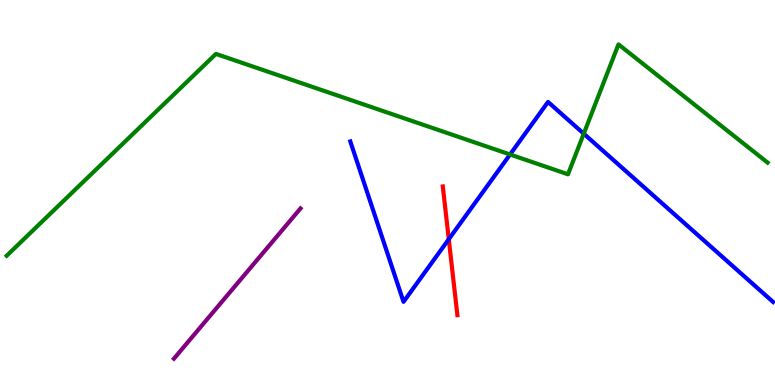[{'lines': ['blue', 'red'], 'intersections': [{'x': 5.79, 'y': 3.79}]}, {'lines': ['green', 'red'], 'intersections': []}, {'lines': ['purple', 'red'], 'intersections': []}, {'lines': ['blue', 'green'], 'intersections': [{'x': 6.58, 'y': 5.99}, {'x': 7.53, 'y': 6.53}]}, {'lines': ['blue', 'purple'], 'intersections': []}, {'lines': ['green', 'purple'], 'intersections': []}]